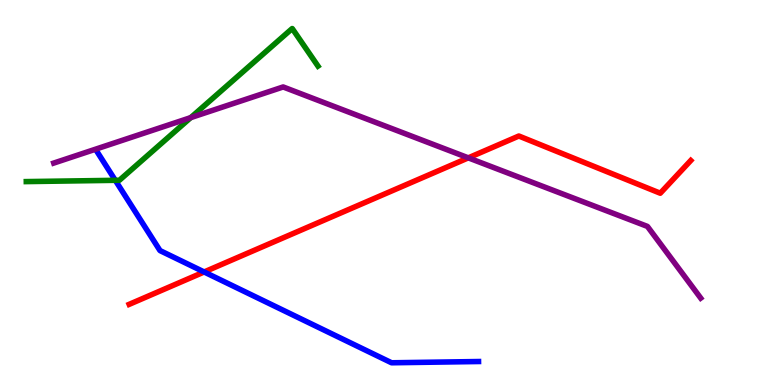[{'lines': ['blue', 'red'], 'intersections': [{'x': 2.63, 'y': 2.94}]}, {'lines': ['green', 'red'], 'intersections': []}, {'lines': ['purple', 'red'], 'intersections': [{'x': 6.04, 'y': 5.9}]}, {'lines': ['blue', 'green'], 'intersections': [{'x': 1.49, 'y': 5.32}]}, {'lines': ['blue', 'purple'], 'intersections': []}, {'lines': ['green', 'purple'], 'intersections': [{'x': 2.46, 'y': 6.94}]}]